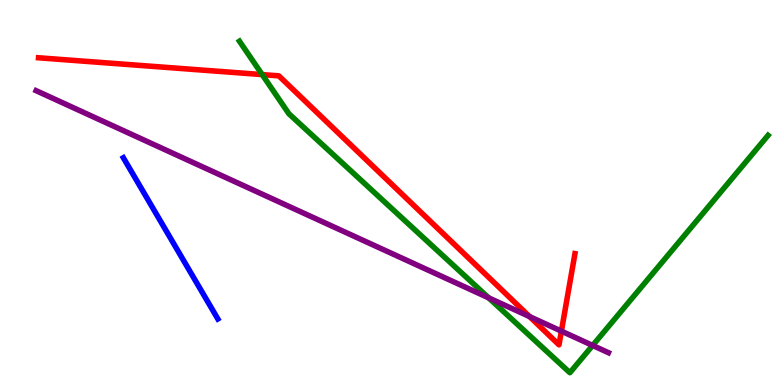[{'lines': ['blue', 'red'], 'intersections': []}, {'lines': ['green', 'red'], 'intersections': [{'x': 3.38, 'y': 8.06}]}, {'lines': ['purple', 'red'], 'intersections': [{'x': 6.83, 'y': 1.78}, {'x': 7.24, 'y': 1.4}]}, {'lines': ['blue', 'green'], 'intersections': []}, {'lines': ['blue', 'purple'], 'intersections': []}, {'lines': ['green', 'purple'], 'intersections': [{'x': 6.31, 'y': 2.26}, {'x': 7.65, 'y': 1.03}]}]